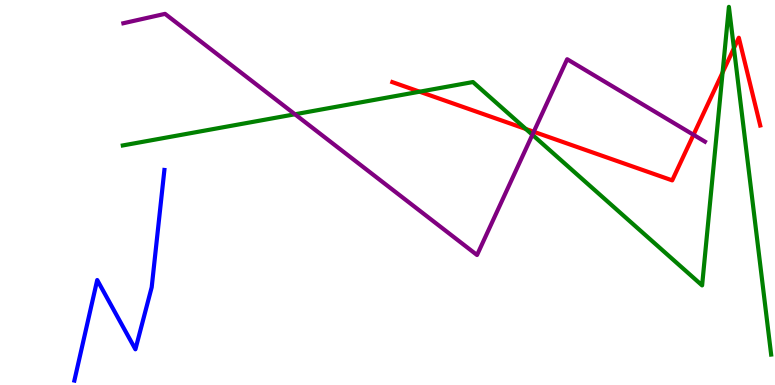[{'lines': ['blue', 'red'], 'intersections': []}, {'lines': ['green', 'red'], 'intersections': [{'x': 5.41, 'y': 7.62}, {'x': 6.79, 'y': 6.65}, {'x': 9.32, 'y': 8.12}, {'x': 9.47, 'y': 8.75}]}, {'lines': ['purple', 'red'], 'intersections': [{'x': 6.89, 'y': 6.58}, {'x': 8.95, 'y': 6.5}]}, {'lines': ['blue', 'green'], 'intersections': []}, {'lines': ['blue', 'purple'], 'intersections': []}, {'lines': ['green', 'purple'], 'intersections': [{'x': 3.81, 'y': 7.03}, {'x': 6.87, 'y': 6.5}]}]